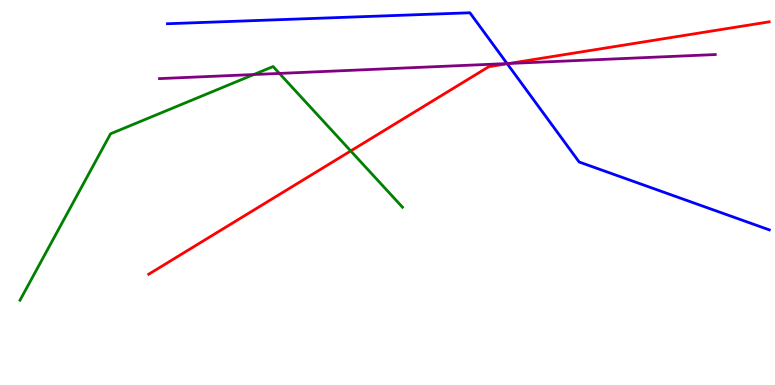[{'lines': ['blue', 'red'], 'intersections': [{'x': 6.54, 'y': 8.34}]}, {'lines': ['green', 'red'], 'intersections': [{'x': 4.53, 'y': 6.08}]}, {'lines': ['purple', 'red'], 'intersections': [{'x': 6.57, 'y': 8.35}]}, {'lines': ['blue', 'green'], 'intersections': []}, {'lines': ['blue', 'purple'], 'intersections': [{'x': 6.54, 'y': 8.35}]}, {'lines': ['green', 'purple'], 'intersections': [{'x': 3.27, 'y': 8.06}, {'x': 3.61, 'y': 8.09}]}]